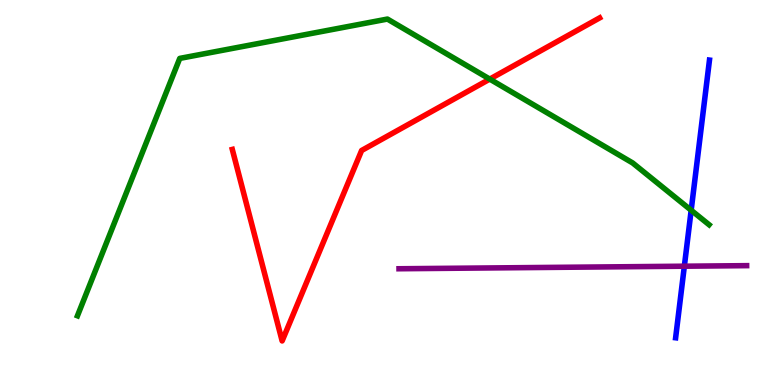[{'lines': ['blue', 'red'], 'intersections': []}, {'lines': ['green', 'red'], 'intersections': [{'x': 6.32, 'y': 7.95}]}, {'lines': ['purple', 'red'], 'intersections': []}, {'lines': ['blue', 'green'], 'intersections': [{'x': 8.92, 'y': 4.54}]}, {'lines': ['blue', 'purple'], 'intersections': [{'x': 8.83, 'y': 3.09}]}, {'lines': ['green', 'purple'], 'intersections': []}]